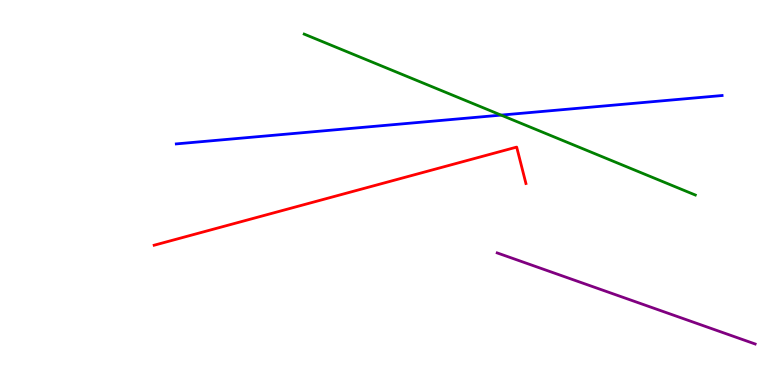[{'lines': ['blue', 'red'], 'intersections': []}, {'lines': ['green', 'red'], 'intersections': []}, {'lines': ['purple', 'red'], 'intersections': []}, {'lines': ['blue', 'green'], 'intersections': [{'x': 6.47, 'y': 7.01}]}, {'lines': ['blue', 'purple'], 'intersections': []}, {'lines': ['green', 'purple'], 'intersections': []}]